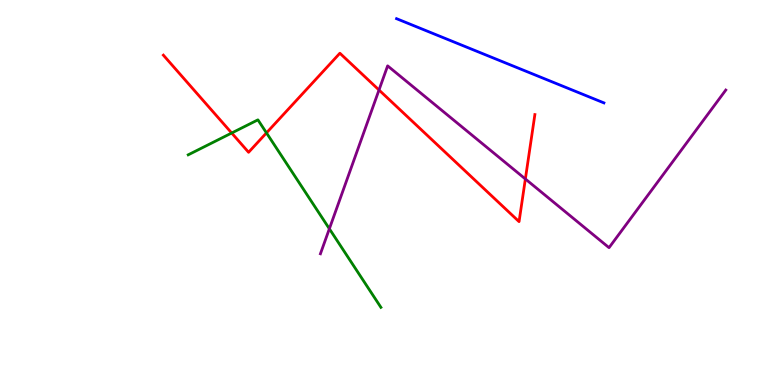[{'lines': ['blue', 'red'], 'intersections': []}, {'lines': ['green', 'red'], 'intersections': [{'x': 2.99, 'y': 6.55}, {'x': 3.44, 'y': 6.55}]}, {'lines': ['purple', 'red'], 'intersections': [{'x': 4.89, 'y': 7.66}, {'x': 6.78, 'y': 5.35}]}, {'lines': ['blue', 'green'], 'intersections': []}, {'lines': ['blue', 'purple'], 'intersections': []}, {'lines': ['green', 'purple'], 'intersections': [{'x': 4.25, 'y': 4.06}]}]